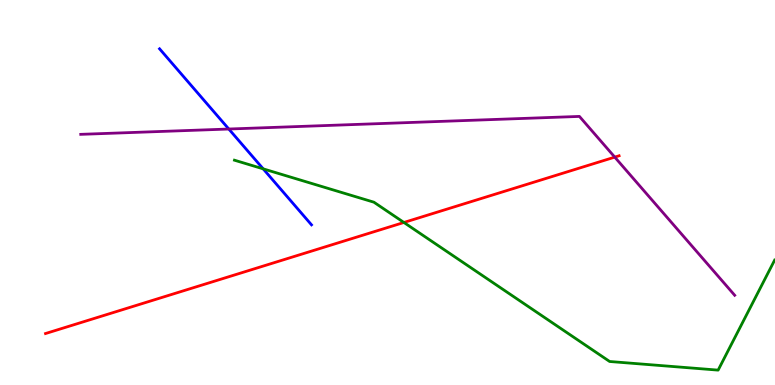[{'lines': ['blue', 'red'], 'intersections': []}, {'lines': ['green', 'red'], 'intersections': [{'x': 5.21, 'y': 4.22}]}, {'lines': ['purple', 'red'], 'intersections': [{'x': 7.93, 'y': 5.92}]}, {'lines': ['blue', 'green'], 'intersections': [{'x': 3.4, 'y': 5.61}]}, {'lines': ['blue', 'purple'], 'intersections': [{'x': 2.95, 'y': 6.65}]}, {'lines': ['green', 'purple'], 'intersections': []}]